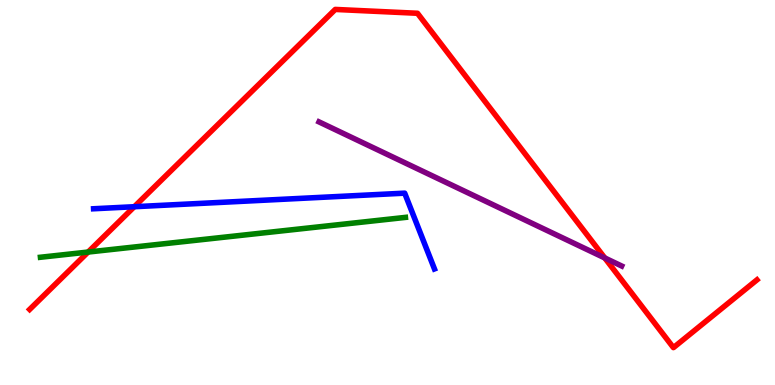[{'lines': ['blue', 'red'], 'intersections': [{'x': 1.73, 'y': 4.63}]}, {'lines': ['green', 'red'], 'intersections': [{'x': 1.14, 'y': 3.45}]}, {'lines': ['purple', 'red'], 'intersections': [{'x': 7.8, 'y': 3.3}]}, {'lines': ['blue', 'green'], 'intersections': []}, {'lines': ['blue', 'purple'], 'intersections': []}, {'lines': ['green', 'purple'], 'intersections': []}]